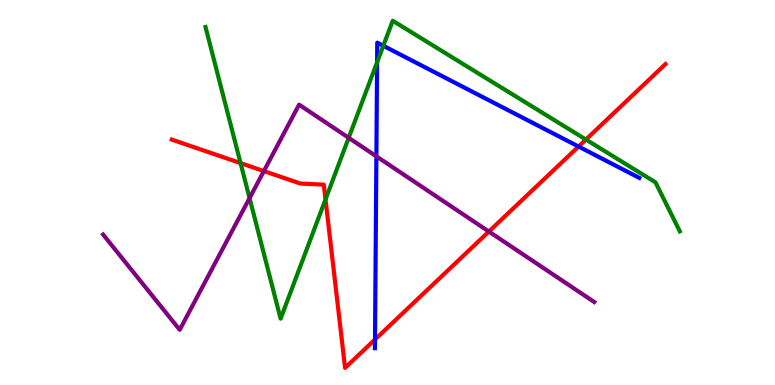[{'lines': ['blue', 'red'], 'intersections': [{'x': 4.84, 'y': 1.18}, {'x': 7.47, 'y': 6.19}]}, {'lines': ['green', 'red'], 'intersections': [{'x': 3.1, 'y': 5.76}, {'x': 4.2, 'y': 4.82}, {'x': 7.56, 'y': 6.38}]}, {'lines': ['purple', 'red'], 'intersections': [{'x': 3.4, 'y': 5.56}, {'x': 6.31, 'y': 3.99}]}, {'lines': ['blue', 'green'], 'intersections': [{'x': 4.87, 'y': 8.38}, {'x': 4.95, 'y': 8.81}]}, {'lines': ['blue', 'purple'], 'intersections': [{'x': 4.86, 'y': 5.94}]}, {'lines': ['green', 'purple'], 'intersections': [{'x': 3.22, 'y': 4.85}, {'x': 4.5, 'y': 6.42}]}]